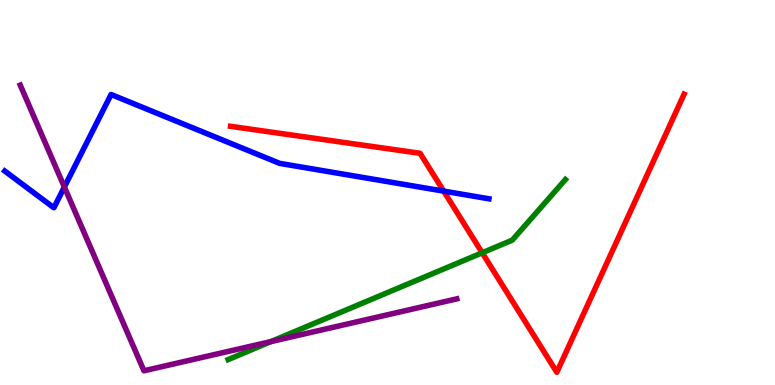[{'lines': ['blue', 'red'], 'intersections': [{'x': 5.73, 'y': 5.04}]}, {'lines': ['green', 'red'], 'intersections': [{'x': 6.22, 'y': 3.43}]}, {'lines': ['purple', 'red'], 'intersections': []}, {'lines': ['blue', 'green'], 'intersections': []}, {'lines': ['blue', 'purple'], 'intersections': [{'x': 0.831, 'y': 5.14}]}, {'lines': ['green', 'purple'], 'intersections': [{'x': 3.5, 'y': 1.13}]}]